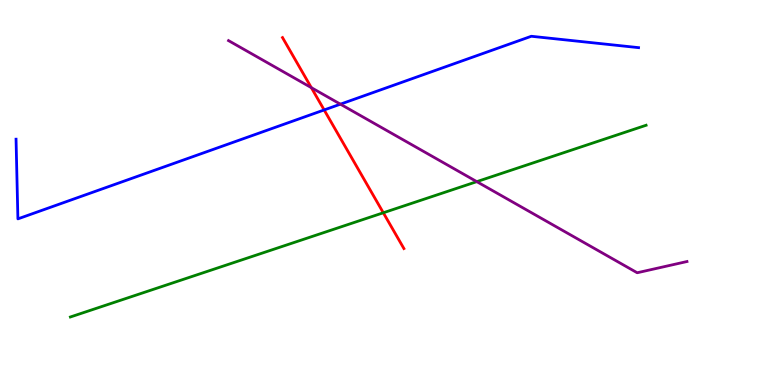[{'lines': ['blue', 'red'], 'intersections': [{'x': 4.18, 'y': 7.14}]}, {'lines': ['green', 'red'], 'intersections': [{'x': 4.95, 'y': 4.47}]}, {'lines': ['purple', 'red'], 'intersections': [{'x': 4.02, 'y': 7.72}]}, {'lines': ['blue', 'green'], 'intersections': []}, {'lines': ['blue', 'purple'], 'intersections': [{'x': 4.39, 'y': 7.29}]}, {'lines': ['green', 'purple'], 'intersections': [{'x': 6.15, 'y': 5.28}]}]